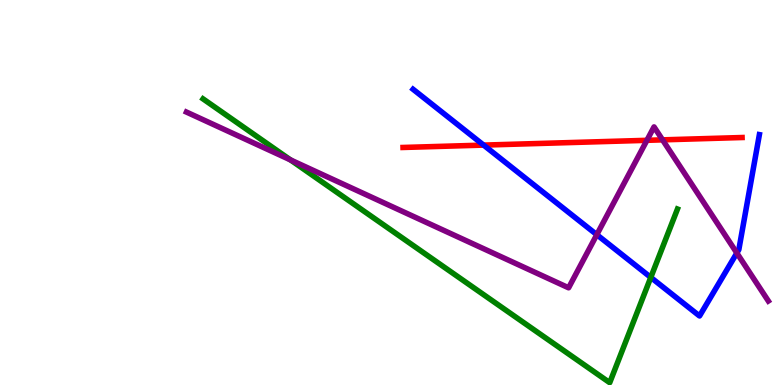[{'lines': ['blue', 'red'], 'intersections': [{'x': 6.24, 'y': 6.23}]}, {'lines': ['green', 'red'], 'intersections': []}, {'lines': ['purple', 'red'], 'intersections': [{'x': 8.35, 'y': 6.36}, {'x': 8.55, 'y': 6.37}]}, {'lines': ['blue', 'green'], 'intersections': [{'x': 8.4, 'y': 2.79}]}, {'lines': ['blue', 'purple'], 'intersections': [{'x': 7.7, 'y': 3.9}, {'x': 9.51, 'y': 3.43}]}, {'lines': ['green', 'purple'], 'intersections': [{'x': 3.75, 'y': 5.85}]}]